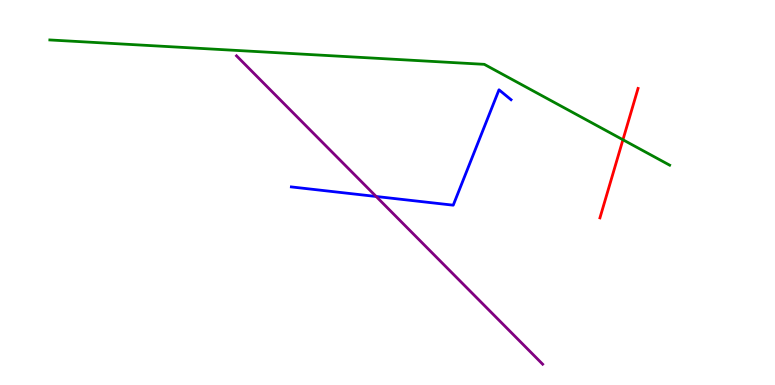[{'lines': ['blue', 'red'], 'intersections': []}, {'lines': ['green', 'red'], 'intersections': [{'x': 8.04, 'y': 6.37}]}, {'lines': ['purple', 'red'], 'intersections': []}, {'lines': ['blue', 'green'], 'intersections': []}, {'lines': ['blue', 'purple'], 'intersections': [{'x': 4.85, 'y': 4.9}]}, {'lines': ['green', 'purple'], 'intersections': []}]